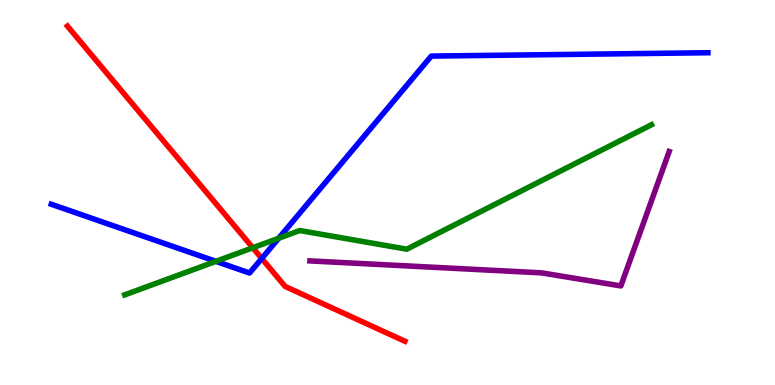[{'lines': ['blue', 'red'], 'intersections': [{'x': 3.38, 'y': 3.29}]}, {'lines': ['green', 'red'], 'intersections': [{'x': 3.26, 'y': 3.56}]}, {'lines': ['purple', 'red'], 'intersections': []}, {'lines': ['blue', 'green'], 'intersections': [{'x': 2.79, 'y': 3.21}, {'x': 3.6, 'y': 3.81}]}, {'lines': ['blue', 'purple'], 'intersections': []}, {'lines': ['green', 'purple'], 'intersections': []}]